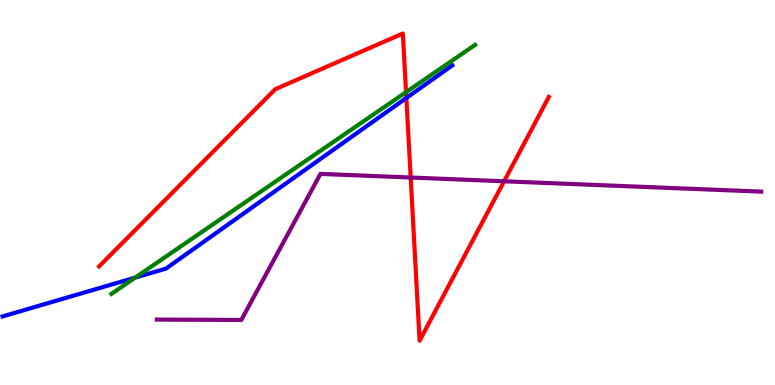[{'lines': ['blue', 'red'], 'intersections': [{'x': 5.24, 'y': 7.46}]}, {'lines': ['green', 'red'], 'intersections': [{'x': 5.24, 'y': 7.61}]}, {'lines': ['purple', 'red'], 'intersections': [{'x': 5.3, 'y': 5.39}, {'x': 6.5, 'y': 5.29}]}, {'lines': ['blue', 'green'], 'intersections': [{'x': 1.74, 'y': 2.79}]}, {'lines': ['blue', 'purple'], 'intersections': []}, {'lines': ['green', 'purple'], 'intersections': []}]